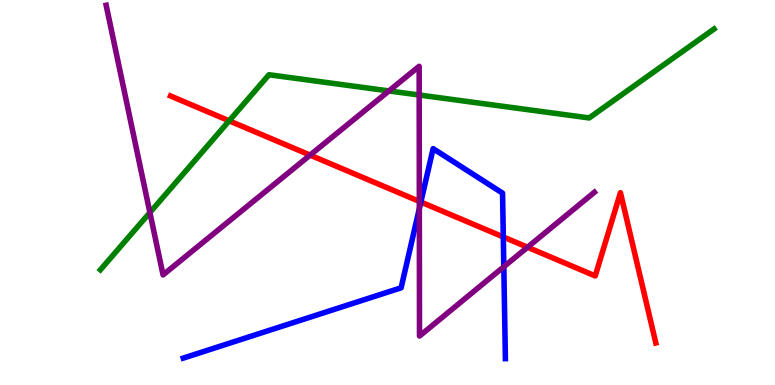[{'lines': ['blue', 'red'], 'intersections': [{'x': 5.43, 'y': 4.75}, {'x': 6.49, 'y': 3.84}]}, {'lines': ['green', 'red'], 'intersections': [{'x': 2.96, 'y': 6.86}]}, {'lines': ['purple', 'red'], 'intersections': [{'x': 4.0, 'y': 5.97}, {'x': 5.41, 'y': 4.77}, {'x': 6.81, 'y': 3.58}]}, {'lines': ['blue', 'green'], 'intersections': []}, {'lines': ['blue', 'purple'], 'intersections': [{'x': 5.41, 'y': 4.58}, {'x': 6.5, 'y': 3.07}]}, {'lines': ['green', 'purple'], 'intersections': [{'x': 1.93, 'y': 4.48}, {'x': 5.02, 'y': 7.64}, {'x': 5.41, 'y': 7.53}]}]